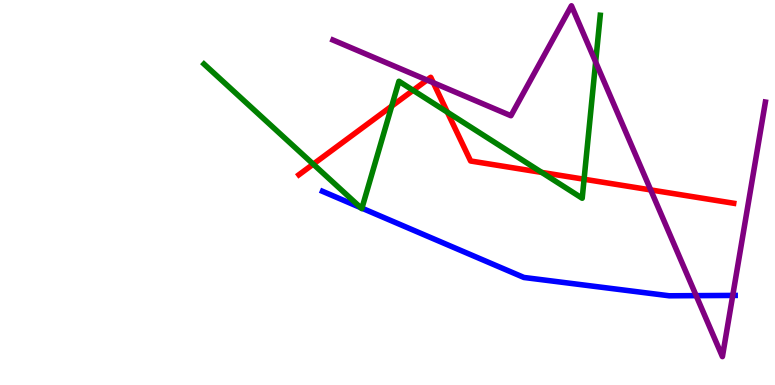[{'lines': ['blue', 'red'], 'intersections': []}, {'lines': ['green', 'red'], 'intersections': [{'x': 4.04, 'y': 5.74}, {'x': 5.05, 'y': 7.24}, {'x': 5.33, 'y': 7.65}, {'x': 5.77, 'y': 7.09}, {'x': 6.99, 'y': 5.52}, {'x': 7.54, 'y': 5.34}]}, {'lines': ['purple', 'red'], 'intersections': [{'x': 5.51, 'y': 7.92}, {'x': 5.59, 'y': 7.85}, {'x': 8.4, 'y': 5.07}]}, {'lines': ['blue', 'green'], 'intersections': [{'x': 4.65, 'y': 4.61}, {'x': 4.67, 'y': 4.59}]}, {'lines': ['blue', 'purple'], 'intersections': [{'x': 8.98, 'y': 2.32}, {'x': 9.45, 'y': 2.33}]}, {'lines': ['green', 'purple'], 'intersections': [{'x': 7.69, 'y': 8.39}]}]